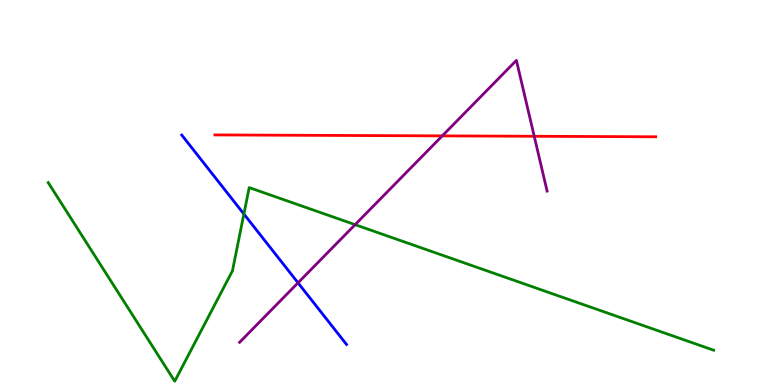[{'lines': ['blue', 'red'], 'intersections': []}, {'lines': ['green', 'red'], 'intersections': []}, {'lines': ['purple', 'red'], 'intersections': [{'x': 5.71, 'y': 6.47}, {'x': 6.89, 'y': 6.46}]}, {'lines': ['blue', 'green'], 'intersections': [{'x': 3.15, 'y': 4.44}]}, {'lines': ['blue', 'purple'], 'intersections': [{'x': 3.85, 'y': 2.65}]}, {'lines': ['green', 'purple'], 'intersections': [{'x': 4.58, 'y': 4.16}]}]